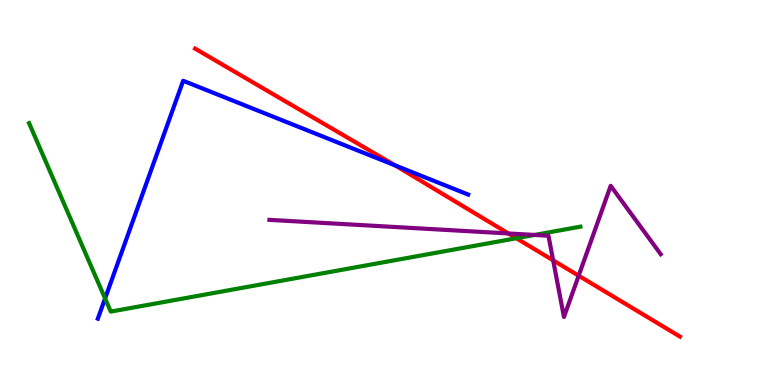[{'lines': ['blue', 'red'], 'intersections': [{'x': 5.1, 'y': 5.7}]}, {'lines': ['green', 'red'], 'intersections': [{'x': 6.66, 'y': 3.81}]}, {'lines': ['purple', 'red'], 'intersections': [{'x': 6.56, 'y': 3.94}, {'x': 7.14, 'y': 3.24}, {'x': 7.47, 'y': 2.84}]}, {'lines': ['blue', 'green'], 'intersections': [{'x': 1.36, 'y': 2.25}]}, {'lines': ['blue', 'purple'], 'intersections': []}, {'lines': ['green', 'purple'], 'intersections': [{'x': 6.9, 'y': 3.9}]}]